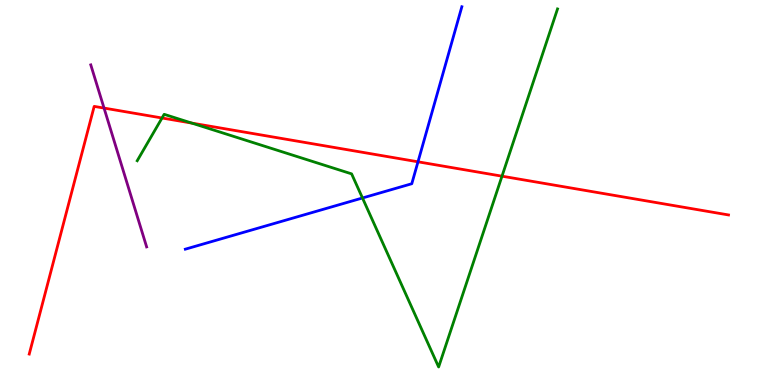[{'lines': ['blue', 'red'], 'intersections': [{'x': 5.39, 'y': 5.8}]}, {'lines': ['green', 'red'], 'intersections': [{'x': 2.09, 'y': 6.94}, {'x': 2.47, 'y': 6.8}, {'x': 6.48, 'y': 5.42}]}, {'lines': ['purple', 'red'], 'intersections': [{'x': 1.34, 'y': 7.19}]}, {'lines': ['blue', 'green'], 'intersections': [{'x': 4.68, 'y': 4.86}]}, {'lines': ['blue', 'purple'], 'intersections': []}, {'lines': ['green', 'purple'], 'intersections': []}]